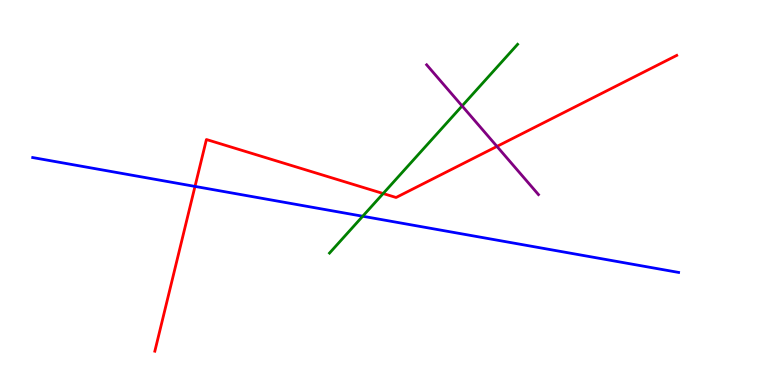[{'lines': ['blue', 'red'], 'intersections': [{'x': 2.52, 'y': 5.16}]}, {'lines': ['green', 'red'], 'intersections': [{'x': 4.94, 'y': 4.97}]}, {'lines': ['purple', 'red'], 'intersections': [{'x': 6.41, 'y': 6.2}]}, {'lines': ['blue', 'green'], 'intersections': [{'x': 4.68, 'y': 4.38}]}, {'lines': ['blue', 'purple'], 'intersections': []}, {'lines': ['green', 'purple'], 'intersections': [{'x': 5.96, 'y': 7.25}]}]